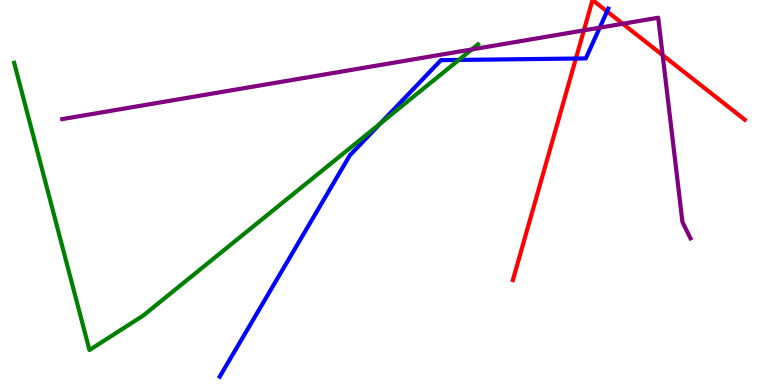[{'lines': ['blue', 'red'], 'intersections': [{'x': 7.43, 'y': 8.48}, {'x': 7.83, 'y': 9.7}]}, {'lines': ['green', 'red'], 'intersections': []}, {'lines': ['purple', 'red'], 'intersections': [{'x': 7.53, 'y': 9.21}, {'x': 8.04, 'y': 9.38}, {'x': 8.55, 'y': 8.57}]}, {'lines': ['blue', 'green'], 'intersections': [{'x': 4.91, 'y': 6.79}, {'x': 5.92, 'y': 8.44}]}, {'lines': ['blue', 'purple'], 'intersections': [{'x': 7.74, 'y': 9.28}]}, {'lines': ['green', 'purple'], 'intersections': [{'x': 6.09, 'y': 8.72}]}]